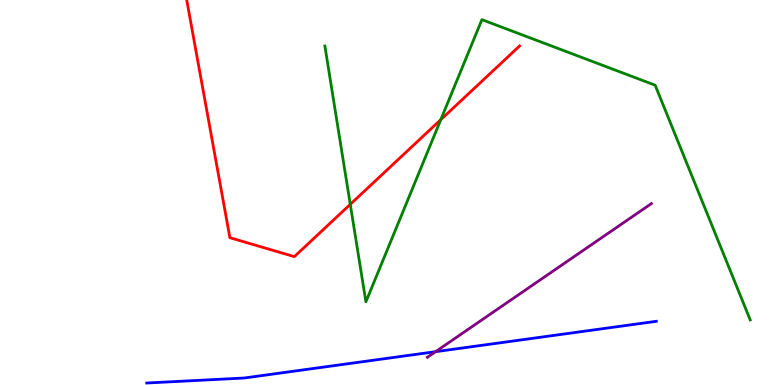[{'lines': ['blue', 'red'], 'intersections': []}, {'lines': ['green', 'red'], 'intersections': [{'x': 4.52, 'y': 4.69}, {'x': 5.69, 'y': 6.89}]}, {'lines': ['purple', 'red'], 'intersections': []}, {'lines': ['blue', 'green'], 'intersections': []}, {'lines': ['blue', 'purple'], 'intersections': [{'x': 5.62, 'y': 0.866}]}, {'lines': ['green', 'purple'], 'intersections': []}]